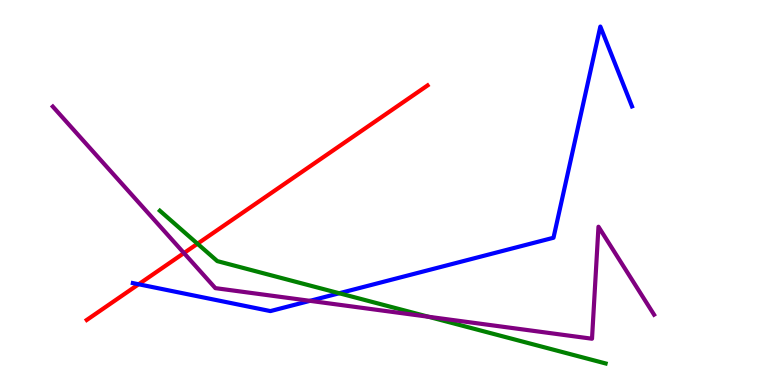[{'lines': ['blue', 'red'], 'intersections': [{'x': 1.79, 'y': 2.62}]}, {'lines': ['green', 'red'], 'intersections': [{'x': 2.55, 'y': 3.67}]}, {'lines': ['purple', 'red'], 'intersections': [{'x': 2.37, 'y': 3.43}]}, {'lines': ['blue', 'green'], 'intersections': [{'x': 4.38, 'y': 2.38}]}, {'lines': ['blue', 'purple'], 'intersections': [{'x': 4.0, 'y': 2.19}]}, {'lines': ['green', 'purple'], 'intersections': [{'x': 5.53, 'y': 1.77}]}]